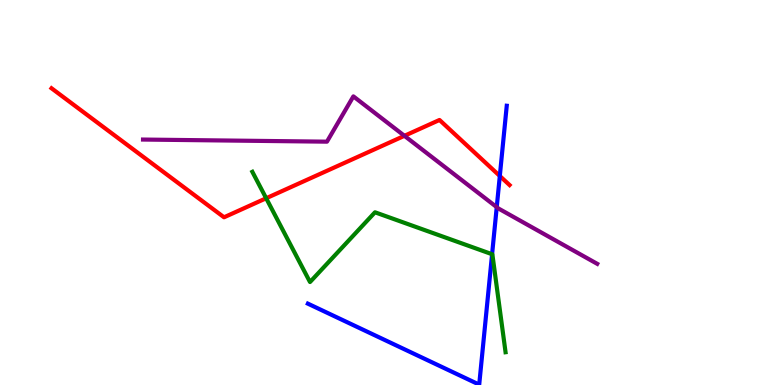[{'lines': ['blue', 'red'], 'intersections': [{'x': 6.45, 'y': 5.43}]}, {'lines': ['green', 'red'], 'intersections': [{'x': 3.43, 'y': 4.85}]}, {'lines': ['purple', 'red'], 'intersections': [{'x': 5.22, 'y': 6.47}]}, {'lines': ['blue', 'green'], 'intersections': [{'x': 6.35, 'y': 3.4}]}, {'lines': ['blue', 'purple'], 'intersections': [{'x': 6.41, 'y': 4.62}]}, {'lines': ['green', 'purple'], 'intersections': []}]